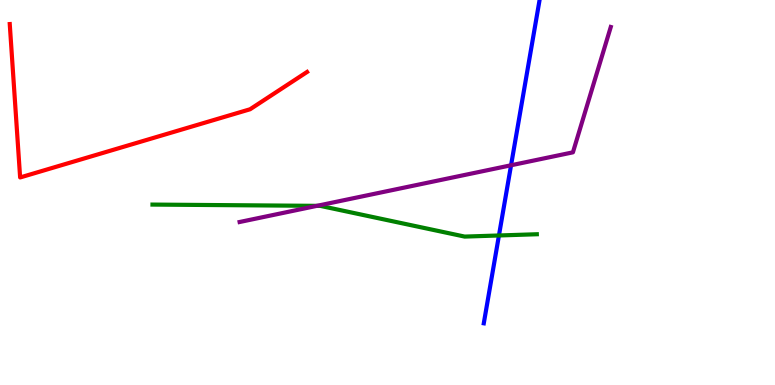[{'lines': ['blue', 'red'], 'intersections': []}, {'lines': ['green', 'red'], 'intersections': []}, {'lines': ['purple', 'red'], 'intersections': []}, {'lines': ['blue', 'green'], 'intersections': [{'x': 6.44, 'y': 3.88}]}, {'lines': ['blue', 'purple'], 'intersections': [{'x': 6.59, 'y': 5.71}]}, {'lines': ['green', 'purple'], 'intersections': [{'x': 4.09, 'y': 4.65}]}]